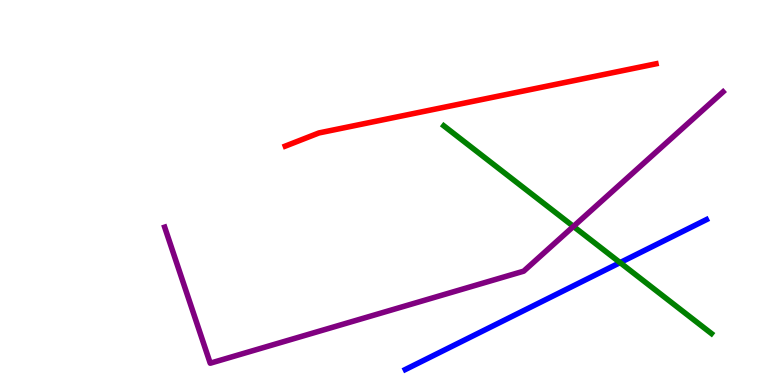[{'lines': ['blue', 'red'], 'intersections': []}, {'lines': ['green', 'red'], 'intersections': []}, {'lines': ['purple', 'red'], 'intersections': []}, {'lines': ['blue', 'green'], 'intersections': [{'x': 8.0, 'y': 3.18}]}, {'lines': ['blue', 'purple'], 'intersections': []}, {'lines': ['green', 'purple'], 'intersections': [{'x': 7.4, 'y': 4.12}]}]